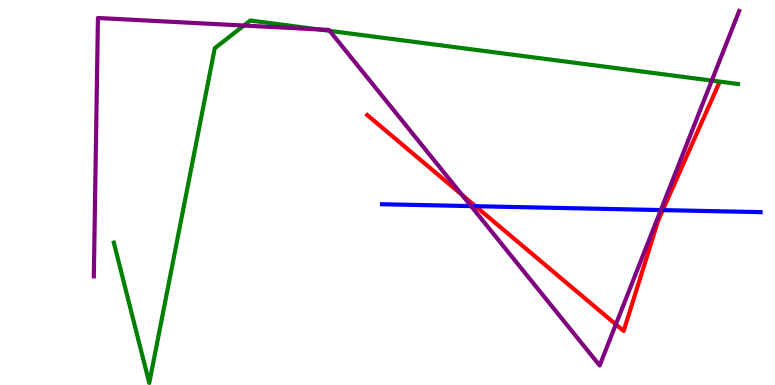[{'lines': ['blue', 'red'], 'intersections': [{'x': 6.14, 'y': 4.64}, {'x': 8.55, 'y': 4.54}]}, {'lines': ['green', 'red'], 'intersections': []}, {'lines': ['purple', 'red'], 'intersections': [{'x': 5.96, 'y': 4.94}, {'x': 7.95, 'y': 1.57}]}, {'lines': ['blue', 'green'], 'intersections': []}, {'lines': ['blue', 'purple'], 'intersections': [{'x': 6.08, 'y': 4.65}, {'x': 8.53, 'y': 4.54}]}, {'lines': ['green', 'purple'], 'intersections': [{'x': 3.15, 'y': 9.34}, {'x': 4.11, 'y': 9.24}, {'x': 4.25, 'y': 9.2}, {'x': 9.18, 'y': 7.91}]}]